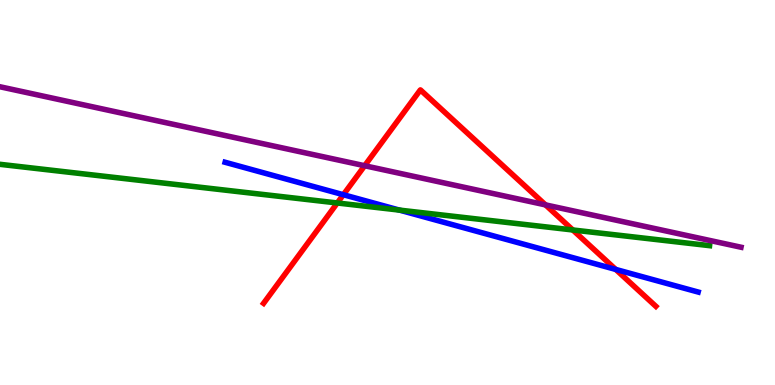[{'lines': ['blue', 'red'], 'intersections': [{'x': 4.43, 'y': 4.94}, {'x': 7.94, 'y': 3.0}]}, {'lines': ['green', 'red'], 'intersections': [{'x': 4.35, 'y': 4.73}, {'x': 7.39, 'y': 4.03}]}, {'lines': ['purple', 'red'], 'intersections': [{'x': 4.71, 'y': 5.7}, {'x': 7.04, 'y': 4.68}]}, {'lines': ['blue', 'green'], 'intersections': [{'x': 5.15, 'y': 4.54}]}, {'lines': ['blue', 'purple'], 'intersections': []}, {'lines': ['green', 'purple'], 'intersections': []}]